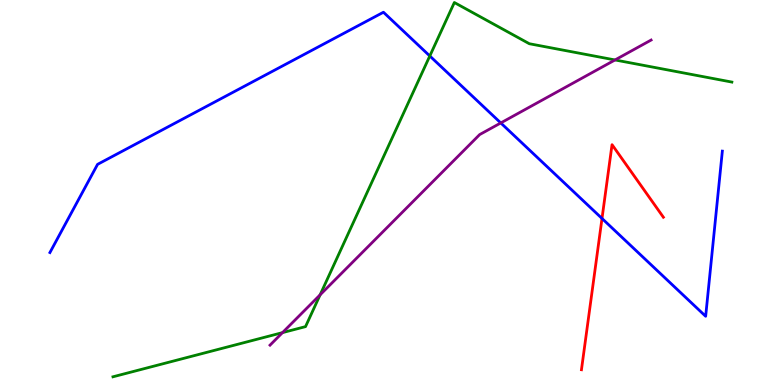[{'lines': ['blue', 'red'], 'intersections': [{'x': 7.77, 'y': 4.33}]}, {'lines': ['green', 'red'], 'intersections': []}, {'lines': ['purple', 'red'], 'intersections': []}, {'lines': ['blue', 'green'], 'intersections': [{'x': 5.55, 'y': 8.55}]}, {'lines': ['blue', 'purple'], 'intersections': [{'x': 6.46, 'y': 6.81}]}, {'lines': ['green', 'purple'], 'intersections': [{'x': 3.65, 'y': 1.36}, {'x': 4.13, 'y': 2.34}, {'x': 7.94, 'y': 8.44}]}]